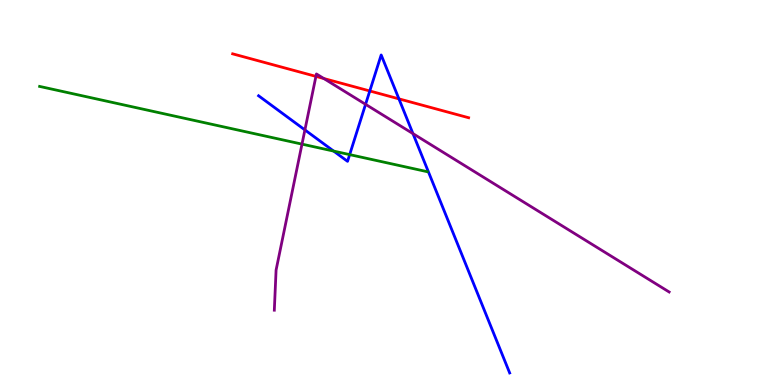[{'lines': ['blue', 'red'], 'intersections': [{'x': 4.77, 'y': 7.64}, {'x': 5.15, 'y': 7.43}]}, {'lines': ['green', 'red'], 'intersections': []}, {'lines': ['purple', 'red'], 'intersections': [{'x': 4.08, 'y': 8.02}, {'x': 4.18, 'y': 7.96}]}, {'lines': ['blue', 'green'], 'intersections': [{'x': 4.31, 'y': 6.08}, {'x': 4.51, 'y': 5.98}]}, {'lines': ['blue', 'purple'], 'intersections': [{'x': 3.93, 'y': 6.63}, {'x': 4.72, 'y': 7.29}, {'x': 5.33, 'y': 6.53}]}, {'lines': ['green', 'purple'], 'intersections': [{'x': 3.9, 'y': 6.26}]}]